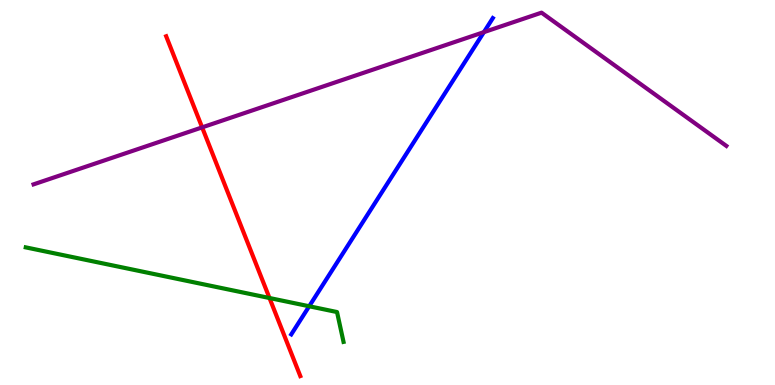[{'lines': ['blue', 'red'], 'intersections': []}, {'lines': ['green', 'red'], 'intersections': [{'x': 3.48, 'y': 2.26}]}, {'lines': ['purple', 'red'], 'intersections': [{'x': 2.61, 'y': 6.69}]}, {'lines': ['blue', 'green'], 'intersections': [{'x': 3.99, 'y': 2.05}]}, {'lines': ['blue', 'purple'], 'intersections': [{'x': 6.24, 'y': 9.17}]}, {'lines': ['green', 'purple'], 'intersections': []}]